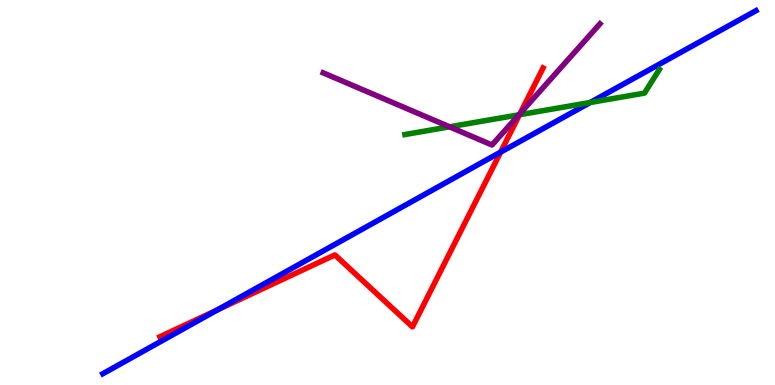[{'lines': ['blue', 'red'], 'intersections': [{'x': 2.81, 'y': 1.95}, {'x': 6.46, 'y': 6.05}]}, {'lines': ['green', 'red'], 'intersections': [{'x': 6.7, 'y': 7.02}]}, {'lines': ['purple', 'red'], 'intersections': [{'x': 6.71, 'y': 7.05}]}, {'lines': ['blue', 'green'], 'intersections': [{'x': 7.62, 'y': 7.34}]}, {'lines': ['blue', 'purple'], 'intersections': []}, {'lines': ['green', 'purple'], 'intersections': [{'x': 5.8, 'y': 6.71}, {'x': 6.7, 'y': 7.02}]}]